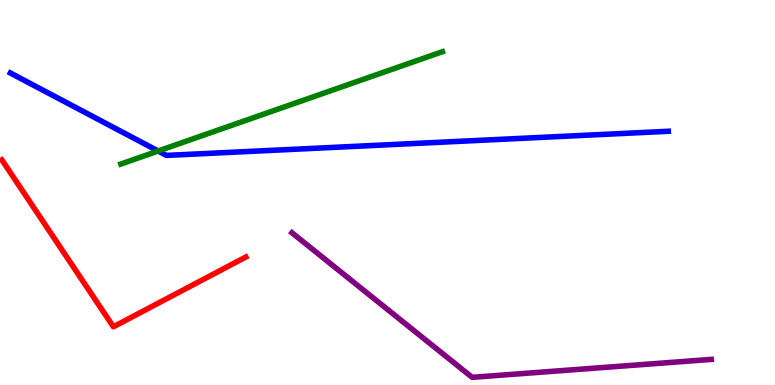[{'lines': ['blue', 'red'], 'intersections': []}, {'lines': ['green', 'red'], 'intersections': []}, {'lines': ['purple', 'red'], 'intersections': []}, {'lines': ['blue', 'green'], 'intersections': [{'x': 2.04, 'y': 6.08}]}, {'lines': ['blue', 'purple'], 'intersections': []}, {'lines': ['green', 'purple'], 'intersections': []}]